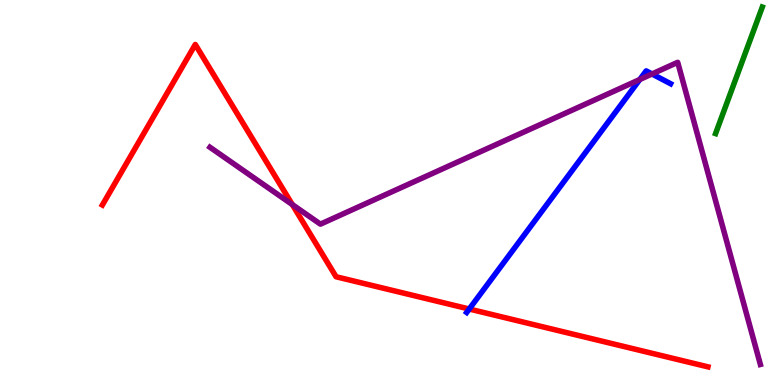[{'lines': ['blue', 'red'], 'intersections': [{'x': 6.05, 'y': 1.97}]}, {'lines': ['green', 'red'], 'intersections': []}, {'lines': ['purple', 'red'], 'intersections': [{'x': 3.77, 'y': 4.69}]}, {'lines': ['blue', 'green'], 'intersections': []}, {'lines': ['blue', 'purple'], 'intersections': [{'x': 8.26, 'y': 7.93}, {'x': 8.41, 'y': 8.08}]}, {'lines': ['green', 'purple'], 'intersections': []}]